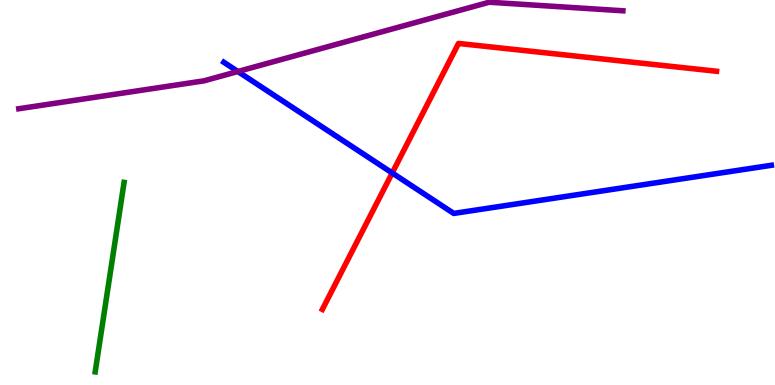[{'lines': ['blue', 'red'], 'intersections': [{'x': 5.06, 'y': 5.51}]}, {'lines': ['green', 'red'], 'intersections': []}, {'lines': ['purple', 'red'], 'intersections': []}, {'lines': ['blue', 'green'], 'intersections': []}, {'lines': ['blue', 'purple'], 'intersections': [{'x': 3.07, 'y': 8.14}]}, {'lines': ['green', 'purple'], 'intersections': []}]